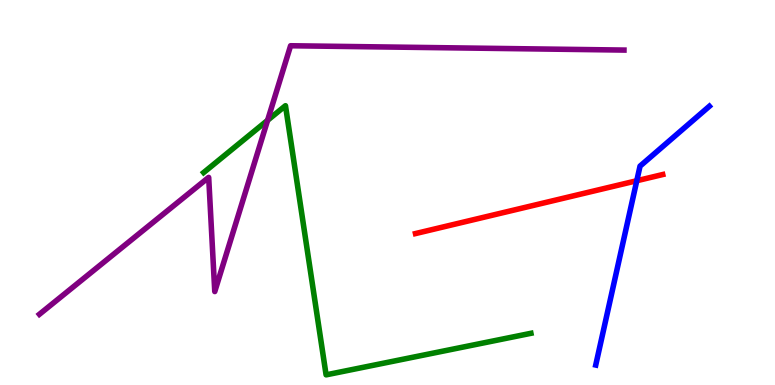[{'lines': ['blue', 'red'], 'intersections': [{'x': 8.22, 'y': 5.31}]}, {'lines': ['green', 'red'], 'intersections': []}, {'lines': ['purple', 'red'], 'intersections': []}, {'lines': ['blue', 'green'], 'intersections': []}, {'lines': ['blue', 'purple'], 'intersections': []}, {'lines': ['green', 'purple'], 'intersections': [{'x': 3.45, 'y': 6.87}]}]